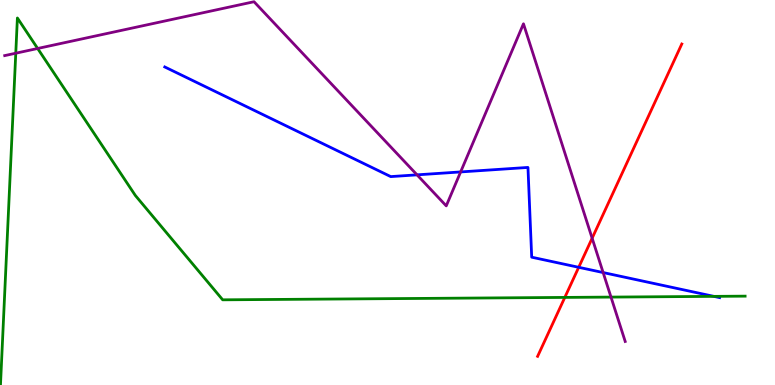[{'lines': ['blue', 'red'], 'intersections': [{'x': 7.47, 'y': 3.06}]}, {'lines': ['green', 'red'], 'intersections': [{'x': 7.29, 'y': 2.27}]}, {'lines': ['purple', 'red'], 'intersections': [{'x': 7.64, 'y': 3.81}]}, {'lines': ['blue', 'green'], 'intersections': [{'x': 9.21, 'y': 2.3}]}, {'lines': ['blue', 'purple'], 'intersections': [{'x': 5.38, 'y': 5.46}, {'x': 5.94, 'y': 5.53}, {'x': 7.78, 'y': 2.92}]}, {'lines': ['green', 'purple'], 'intersections': [{'x': 0.203, 'y': 8.62}, {'x': 0.486, 'y': 8.74}, {'x': 7.88, 'y': 2.28}]}]